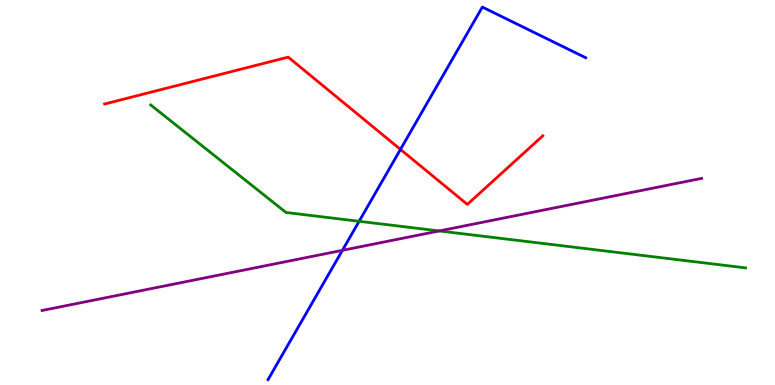[{'lines': ['blue', 'red'], 'intersections': [{'x': 5.17, 'y': 6.12}]}, {'lines': ['green', 'red'], 'intersections': []}, {'lines': ['purple', 'red'], 'intersections': []}, {'lines': ['blue', 'green'], 'intersections': [{'x': 4.63, 'y': 4.25}]}, {'lines': ['blue', 'purple'], 'intersections': [{'x': 4.42, 'y': 3.5}]}, {'lines': ['green', 'purple'], 'intersections': [{'x': 5.67, 'y': 4.0}]}]